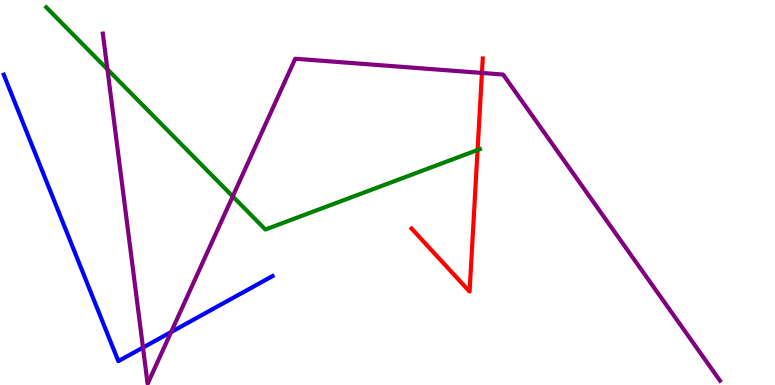[{'lines': ['blue', 'red'], 'intersections': []}, {'lines': ['green', 'red'], 'intersections': [{'x': 6.16, 'y': 6.1}]}, {'lines': ['purple', 'red'], 'intersections': [{'x': 6.22, 'y': 8.11}]}, {'lines': ['blue', 'green'], 'intersections': []}, {'lines': ['blue', 'purple'], 'intersections': [{'x': 1.84, 'y': 0.973}, {'x': 2.21, 'y': 1.38}]}, {'lines': ['green', 'purple'], 'intersections': [{'x': 1.39, 'y': 8.2}, {'x': 3.0, 'y': 4.9}]}]